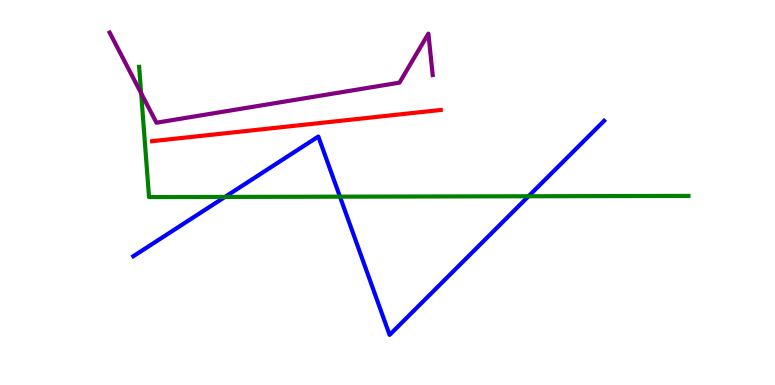[{'lines': ['blue', 'red'], 'intersections': []}, {'lines': ['green', 'red'], 'intersections': []}, {'lines': ['purple', 'red'], 'intersections': []}, {'lines': ['blue', 'green'], 'intersections': [{'x': 2.9, 'y': 4.89}, {'x': 4.39, 'y': 4.89}, {'x': 6.82, 'y': 4.9}]}, {'lines': ['blue', 'purple'], 'intersections': []}, {'lines': ['green', 'purple'], 'intersections': [{'x': 1.82, 'y': 7.58}]}]